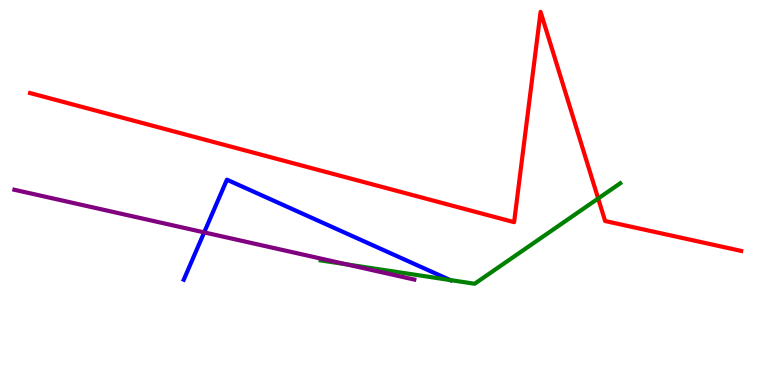[{'lines': ['blue', 'red'], 'intersections': []}, {'lines': ['green', 'red'], 'intersections': [{'x': 7.72, 'y': 4.84}]}, {'lines': ['purple', 'red'], 'intersections': []}, {'lines': ['blue', 'green'], 'intersections': [{'x': 5.81, 'y': 2.73}]}, {'lines': ['blue', 'purple'], 'intersections': [{'x': 2.63, 'y': 3.96}]}, {'lines': ['green', 'purple'], 'intersections': [{'x': 4.47, 'y': 3.13}]}]